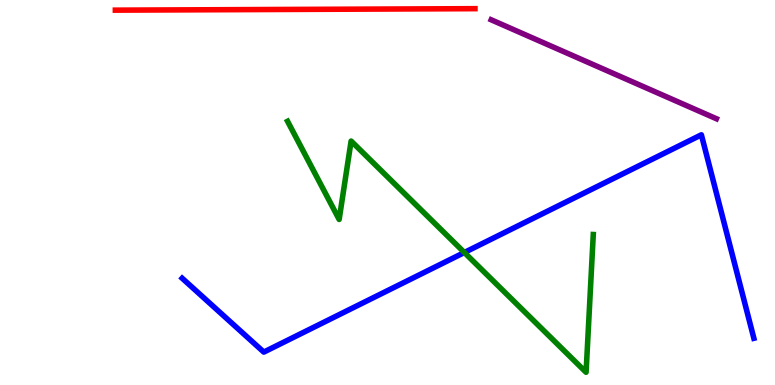[{'lines': ['blue', 'red'], 'intersections': []}, {'lines': ['green', 'red'], 'intersections': []}, {'lines': ['purple', 'red'], 'intersections': []}, {'lines': ['blue', 'green'], 'intersections': [{'x': 5.99, 'y': 3.44}]}, {'lines': ['blue', 'purple'], 'intersections': []}, {'lines': ['green', 'purple'], 'intersections': []}]